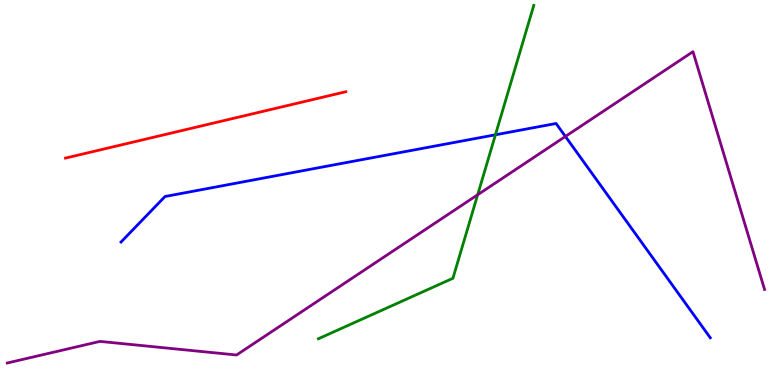[{'lines': ['blue', 'red'], 'intersections': []}, {'lines': ['green', 'red'], 'intersections': []}, {'lines': ['purple', 'red'], 'intersections': []}, {'lines': ['blue', 'green'], 'intersections': [{'x': 6.39, 'y': 6.5}]}, {'lines': ['blue', 'purple'], 'intersections': [{'x': 7.3, 'y': 6.46}]}, {'lines': ['green', 'purple'], 'intersections': [{'x': 6.16, 'y': 4.94}]}]